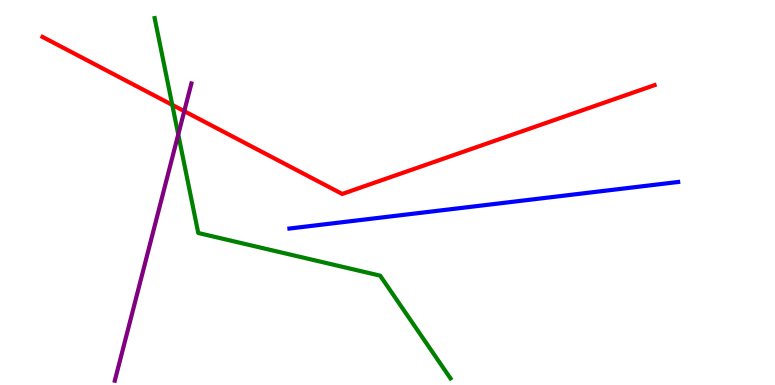[{'lines': ['blue', 'red'], 'intersections': []}, {'lines': ['green', 'red'], 'intersections': [{'x': 2.22, 'y': 7.28}]}, {'lines': ['purple', 'red'], 'intersections': [{'x': 2.38, 'y': 7.11}]}, {'lines': ['blue', 'green'], 'intersections': []}, {'lines': ['blue', 'purple'], 'intersections': []}, {'lines': ['green', 'purple'], 'intersections': [{'x': 2.3, 'y': 6.51}]}]